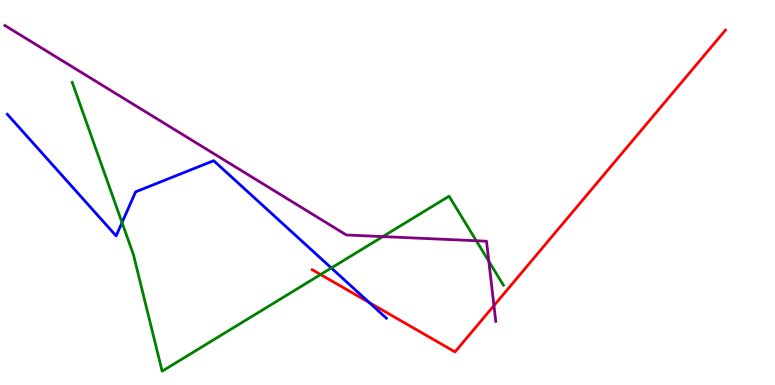[{'lines': ['blue', 'red'], 'intersections': [{'x': 4.76, 'y': 2.14}]}, {'lines': ['green', 'red'], 'intersections': [{'x': 4.14, 'y': 2.87}]}, {'lines': ['purple', 'red'], 'intersections': [{'x': 6.37, 'y': 2.06}]}, {'lines': ['blue', 'green'], 'intersections': [{'x': 1.57, 'y': 4.22}, {'x': 4.28, 'y': 3.04}]}, {'lines': ['blue', 'purple'], 'intersections': []}, {'lines': ['green', 'purple'], 'intersections': [{'x': 4.94, 'y': 3.85}, {'x': 6.15, 'y': 3.75}, {'x': 6.31, 'y': 3.21}]}]